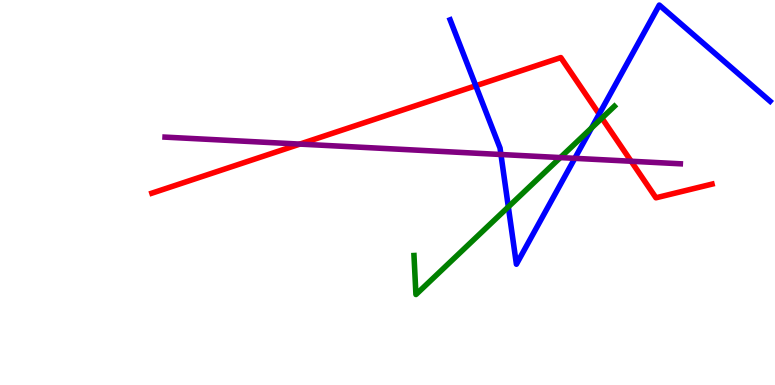[{'lines': ['blue', 'red'], 'intersections': [{'x': 6.14, 'y': 7.77}, {'x': 7.73, 'y': 7.04}]}, {'lines': ['green', 'red'], 'intersections': [{'x': 7.77, 'y': 6.93}]}, {'lines': ['purple', 'red'], 'intersections': [{'x': 3.87, 'y': 6.26}, {'x': 8.14, 'y': 5.81}]}, {'lines': ['blue', 'green'], 'intersections': [{'x': 6.56, 'y': 4.63}, {'x': 7.63, 'y': 6.68}]}, {'lines': ['blue', 'purple'], 'intersections': [{'x': 6.46, 'y': 5.99}, {'x': 7.42, 'y': 5.89}]}, {'lines': ['green', 'purple'], 'intersections': [{'x': 7.23, 'y': 5.91}]}]